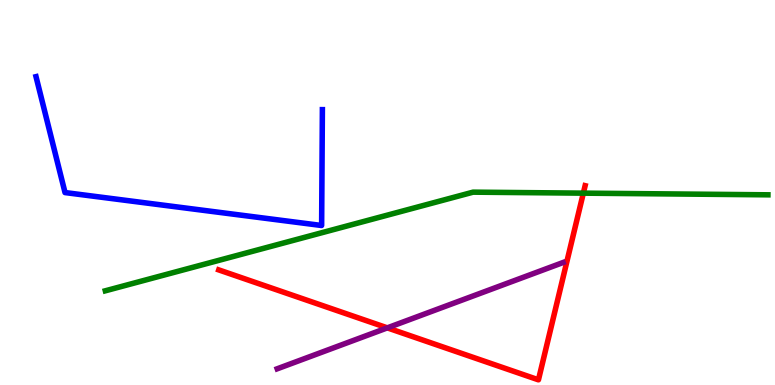[{'lines': ['blue', 'red'], 'intersections': []}, {'lines': ['green', 'red'], 'intersections': [{'x': 7.53, 'y': 4.98}]}, {'lines': ['purple', 'red'], 'intersections': [{'x': 5.0, 'y': 1.48}]}, {'lines': ['blue', 'green'], 'intersections': []}, {'lines': ['blue', 'purple'], 'intersections': []}, {'lines': ['green', 'purple'], 'intersections': []}]